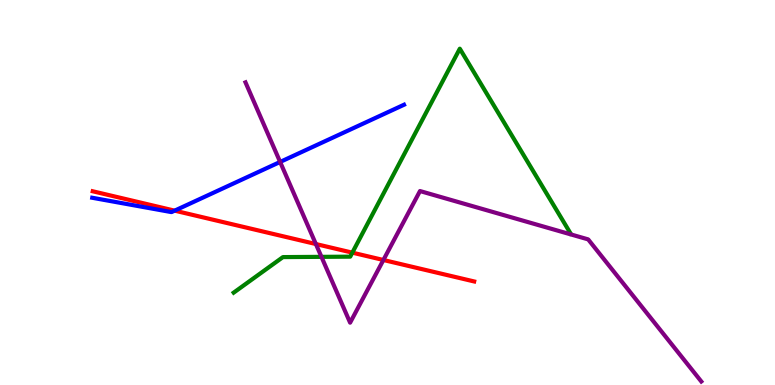[{'lines': ['blue', 'red'], 'intersections': [{'x': 2.25, 'y': 4.53}]}, {'lines': ['green', 'red'], 'intersections': [{'x': 4.55, 'y': 3.44}]}, {'lines': ['purple', 'red'], 'intersections': [{'x': 4.08, 'y': 3.66}, {'x': 4.95, 'y': 3.25}]}, {'lines': ['blue', 'green'], 'intersections': []}, {'lines': ['blue', 'purple'], 'intersections': [{'x': 3.61, 'y': 5.79}]}, {'lines': ['green', 'purple'], 'intersections': [{'x': 4.15, 'y': 3.33}]}]